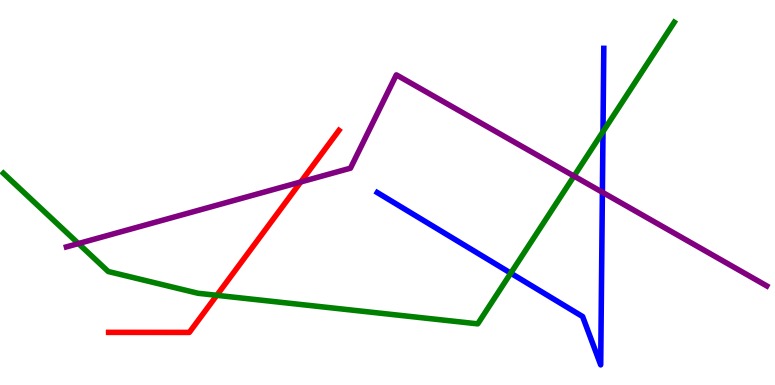[{'lines': ['blue', 'red'], 'intersections': []}, {'lines': ['green', 'red'], 'intersections': [{'x': 2.8, 'y': 2.33}]}, {'lines': ['purple', 'red'], 'intersections': [{'x': 3.88, 'y': 5.27}]}, {'lines': ['blue', 'green'], 'intersections': [{'x': 6.59, 'y': 2.9}, {'x': 7.78, 'y': 6.58}]}, {'lines': ['blue', 'purple'], 'intersections': [{'x': 7.77, 'y': 5.01}]}, {'lines': ['green', 'purple'], 'intersections': [{'x': 1.01, 'y': 3.67}, {'x': 7.41, 'y': 5.43}]}]